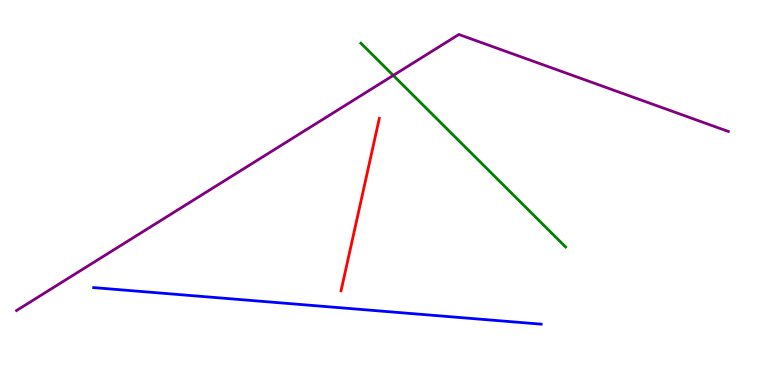[{'lines': ['blue', 'red'], 'intersections': []}, {'lines': ['green', 'red'], 'intersections': []}, {'lines': ['purple', 'red'], 'intersections': []}, {'lines': ['blue', 'green'], 'intersections': []}, {'lines': ['blue', 'purple'], 'intersections': []}, {'lines': ['green', 'purple'], 'intersections': [{'x': 5.07, 'y': 8.04}]}]